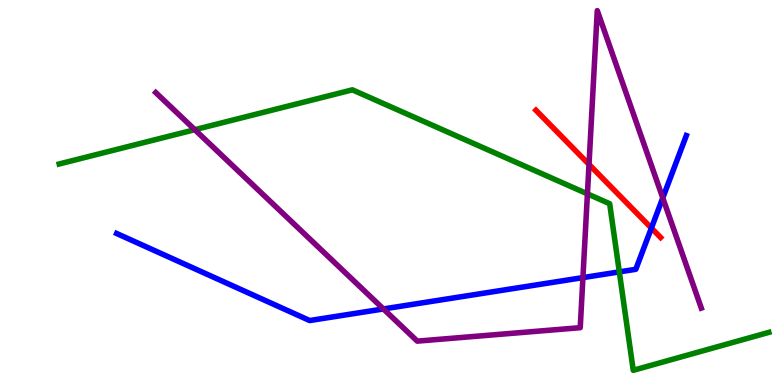[{'lines': ['blue', 'red'], 'intersections': [{'x': 8.4, 'y': 4.08}]}, {'lines': ['green', 'red'], 'intersections': []}, {'lines': ['purple', 'red'], 'intersections': [{'x': 7.6, 'y': 5.73}]}, {'lines': ['blue', 'green'], 'intersections': [{'x': 7.99, 'y': 2.94}]}, {'lines': ['blue', 'purple'], 'intersections': [{'x': 4.95, 'y': 1.98}, {'x': 7.52, 'y': 2.79}, {'x': 8.55, 'y': 4.86}]}, {'lines': ['green', 'purple'], 'intersections': [{'x': 2.51, 'y': 6.63}, {'x': 7.58, 'y': 4.96}]}]